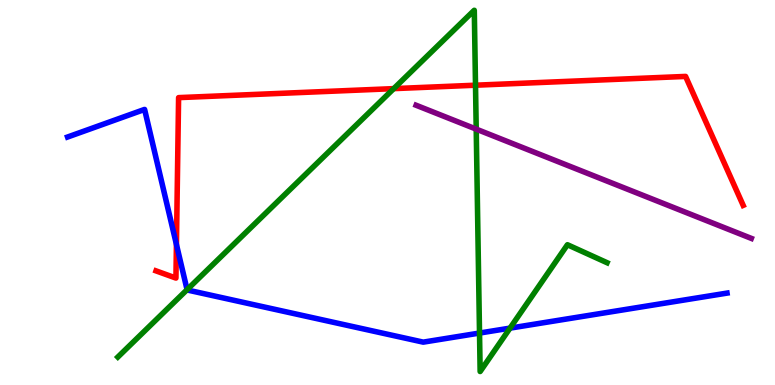[{'lines': ['blue', 'red'], 'intersections': [{'x': 2.28, 'y': 3.65}]}, {'lines': ['green', 'red'], 'intersections': [{'x': 5.08, 'y': 7.7}, {'x': 6.14, 'y': 7.79}]}, {'lines': ['purple', 'red'], 'intersections': []}, {'lines': ['blue', 'green'], 'intersections': [{'x': 2.41, 'y': 2.48}, {'x': 6.19, 'y': 1.35}, {'x': 6.58, 'y': 1.48}]}, {'lines': ['blue', 'purple'], 'intersections': []}, {'lines': ['green', 'purple'], 'intersections': [{'x': 6.14, 'y': 6.65}]}]